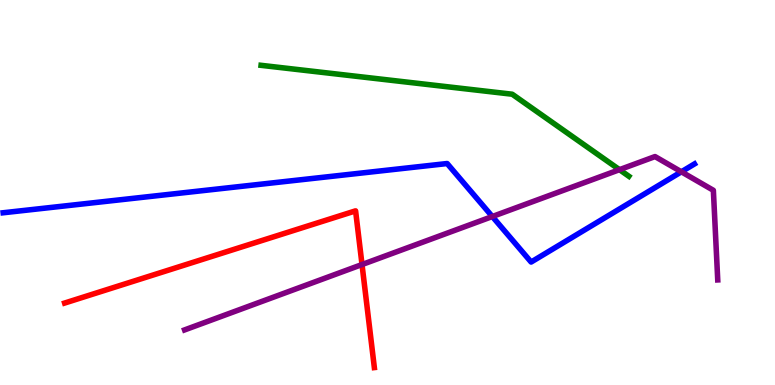[{'lines': ['blue', 'red'], 'intersections': []}, {'lines': ['green', 'red'], 'intersections': []}, {'lines': ['purple', 'red'], 'intersections': [{'x': 4.67, 'y': 3.13}]}, {'lines': ['blue', 'green'], 'intersections': []}, {'lines': ['blue', 'purple'], 'intersections': [{'x': 6.35, 'y': 4.38}, {'x': 8.79, 'y': 5.54}]}, {'lines': ['green', 'purple'], 'intersections': [{'x': 7.99, 'y': 5.59}]}]